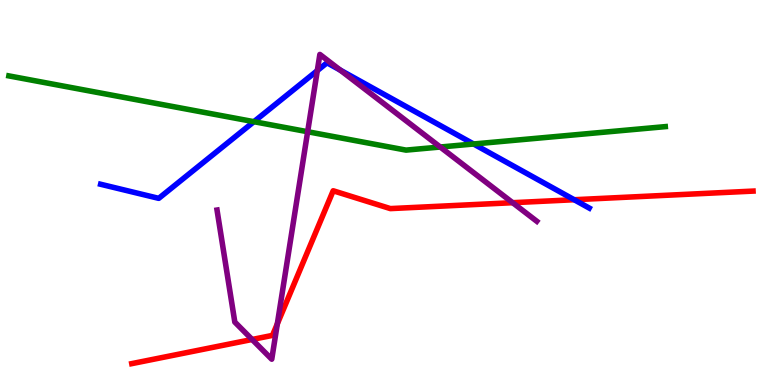[{'lines': ['blue', 'red'], 'intersections': [{'x': 7.41, 'y': 4.81}]}, {'lines': ['green', 'red'], 'intersections': []}, {'lines': ['purple', 'red'], 'intersections': [{'x': 3.25, 'y': 1.18}, {'x': 3.58, 'y': 1.59}, {'x': 6.61, 'y': 4.74}]}, {'lines': ['blue', 'green'], 'intersections': [{'x': 3.28, 'y': 6.84}, {'x': 6.11, 'y': 6.26}]}, {'lines': ['blue', 'purple'], 'intersections': [{'x': 4.09, 'y': 8.17}, {'x': 4.39, 'y': 8.18}]}, {'lines': ['green', 'purple'], 'intersections': [{'x': 3.97, 'y': 6.58}, {'x': 5.68, 'y': 6.18}]}]